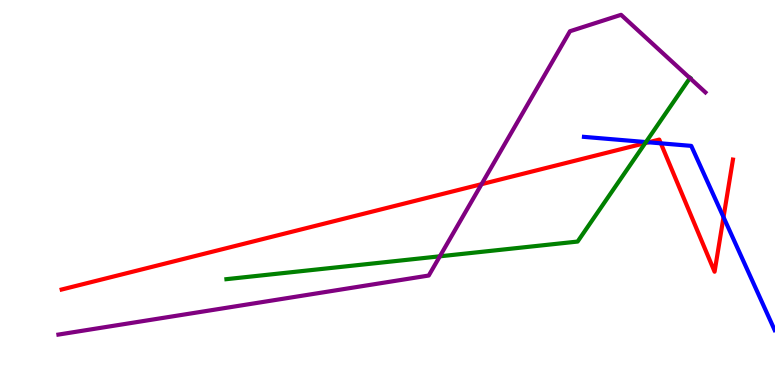[{'lines': ['blue', 'red'], 'intersections': [{'x': 8.37, 'y': 6.3}, {'x': 8.53, 'y': 6.28}, {'x': 9.34, 'y': 4.36}]}, {'lines': ['green', 'red'], 'intersections': [{'x': 8.33, 'y': 6.28}]}, {'lines': ['purple', 'red'], 'intersections': [{'x': 6.21, 'y': 5.22}]}, {'lines': ['blue', 'green'], 'intersections': [{'x': 8.33, 'y': 6.31}]}, {'lines': ['blue', 'purple'], 'intersections': []}, {'lines': ['green', 'purple'], 'intersections': [{'x': 5.68, 'y': 3.34}, {'x': 8.9, 'y': 7.97}]}]